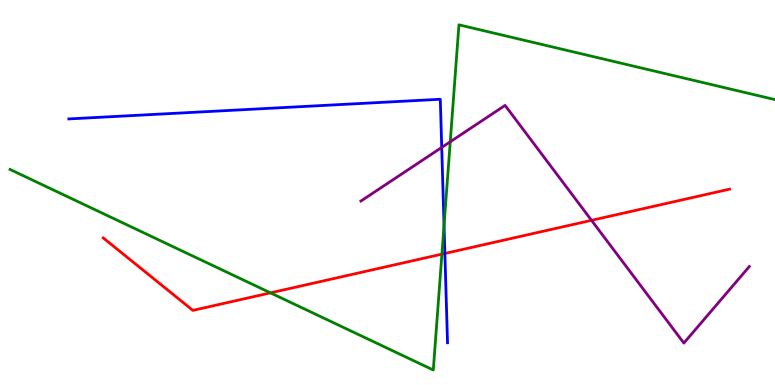[{'lines': ['blue', 'red'], 'intersections': [{'x': 5.74, 'y': 3.42}]}, {'lines': ['green', 'red'], 'intersections': [{'x': 3.49, 'y': 2.39}, {'x': 5.7, 'y': 3.4}]}, {'lines': ['purple', 'red'], 'intersections': [{'x': 7.63, 'y': 4.28}]}, {'lines': ['blue', 'green'], 'intersections': [{'x': 5.73, 'y': 4.15}]}, {'lines': ['blue', 'purple'], 'intersections': [{'x': 5.7, 'y': 6.17}]}, {'lines': ['green', 'purple'], 'intersections': [{'x': 5.81, 'y': 6.32}]}]